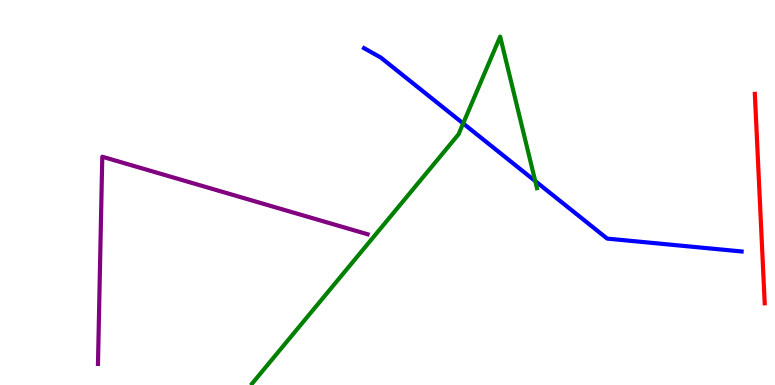[{'lines': ['blue', 'red'], 'intersections': []}, {'lines': ['green', 'red'], 'intersections': []}, {'lines': ['purple', 'red'], 'intersections': []}, {'lines': ['blue', 'green'], 'intersections': [{'x': 5.98, 'y': 6.79}, {'x': 6.91, 'y': 5.3}]}, {'lines': ['blue', 'purple'], 'intersections': []}, {'lines': ['green', 'purple'], 'intersections': []}]